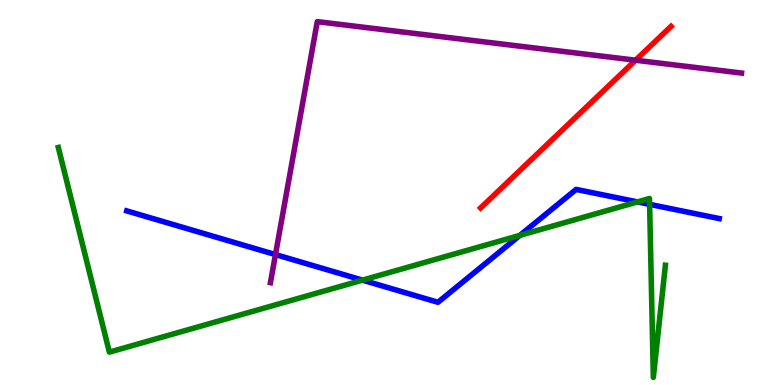[{'lines': ['blue', 'red'], 'intersections': []}, {'lines': ['green', 'red'], 'intersections': []}, {'lines': ['purple', 'red'], 'intersections': [{'x': 8.2, 'y': 8.44}]}, {'lines': ['blue', 'green'], 'intersections': [{'x': 4.68, 'y': 2.72}, {'x': 6.71, 'y': 3.89}, {'x': 8.23, 'y': 4.76}, {'x': 8.38, 'y': 4.69}]}, {'lines': ['blue', 'purple'], 'intersections': [{'x': 3.55, 'y': 3.39}]}, {'lines': ['green', 'purple'], 'intersections': []}]